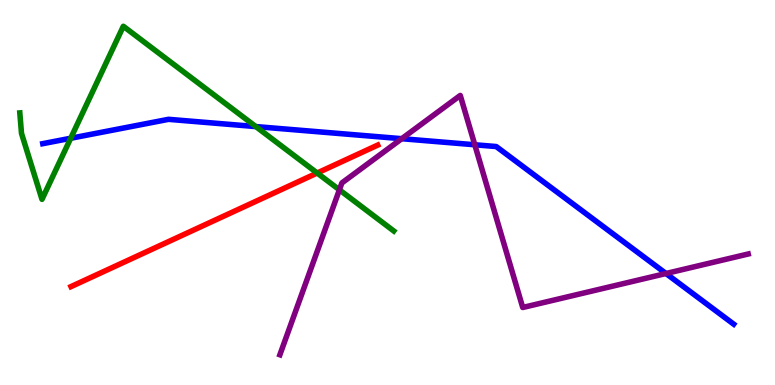[{'lines': ['blue', 'red'], 'intersections': []}, {'lines': ['green', 'red'], 'intersections': [{'x': 4.09, 'y': 5.51}]}, {'lines': ['purple', 'red'], 'intersections': []}, {'lines': ['blue', 'green'], 'intersections': [{'x': 0.912, 'y': 6.41}, {'x': 3.3, 'y': 6.71}]}, {'lines': ['blue', 'purple'], 'intersections': [{'x': 5.18, 'y': 6.4}, {'x': 6.13, 'y': 6.24}, {'x': 8.59, 'y': 2.9}]}, {'lines': ['green', 'purple'], 'intersections': [{'x': 4.38, 'y': 5.07}]}]